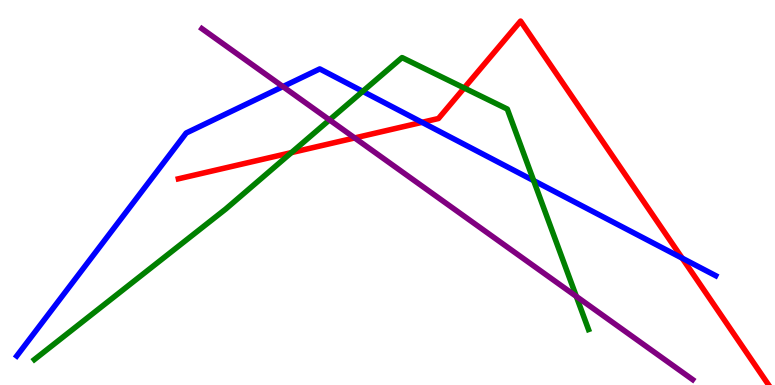[{'lines': ['blue', 'red'], 'intersections': [{'x': 5.45, 'y': 6.82}, {'x': 8.8, 'y': 3.29}]}, {'lines': ['green', 'red'], 'intersections': [{'x': 3.76, 'y': 6.04}, {'x': 5.99, 'y': 7.71}]}, {'lines': ['purple', 'red'], 'intersections': [{'x': 4.58, 'y': 6.42}]}, {'lines': ['blue', 'green'], 'intersections': [{'x': 4.68, 'y': 7.63}, {'x': 6.89, 'y': 5.31}]}, {'lines': ['blue', 'purple'], 'intersections': [{'x': 3.65, 'y': 7.75}]}, {'lines': ['green', 'purple'], 'intersections': [{'x': 4.25, 'y': 6.89}, {'x': 7.44, 'y': 2.3}]}]